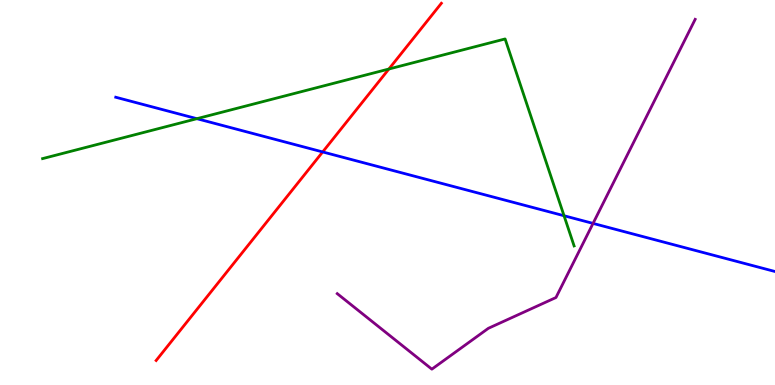[{'lines': ['blue', 'red'], 'intersections': [{'x': 4.16, 'y': 6.05}]}, {'lines': ['green', 'red'], 'intersections': [{'x': 5.02, 'y': 8.21}]}, {'lines': ['purple', 'red'], 'intersections': []}, {'lines': ['blue', 'green'], 'intersections': [{'x': 2.54, 'y': 6.92}, {'x': 7.28, 'y': 4.4}]}, {'lines': ['blue', 'purple'], 'intersections': [{'x': 7.65, 'y': 4.2}]}, {'lines': ['green', 'purple'], 'intersections': []}]